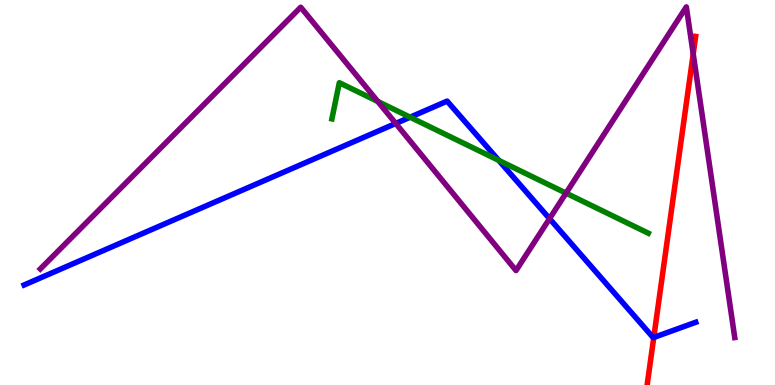[{'lines': ['blue', 'red'], 'intersections': [{'x': 8.44, 'y': 1.23}]}, {'lines': ['green', 'red'], 'intersections': []}, {'lines': ['purple', 'red'], 'intersections': [{'x': 8.94, 'y': 8.6}]}, {'lines': ['blue', 'green'], 'intersections': [{'x': 5.29, 'y': 6.96}, {'x': 6.44, 'y': 5.83}]}, {'lines': ['blue', 'purple'], 'intersections': [{'x': 5.11, 'y': 6.79}, {'x': 7.09, 'y': 4.32}]}, {'lines': ['green', 'purple'], 'intersections': [{'x': 4.87, 'y': 7.37}, {'x': 7.3, 'y': 4.98}]}]